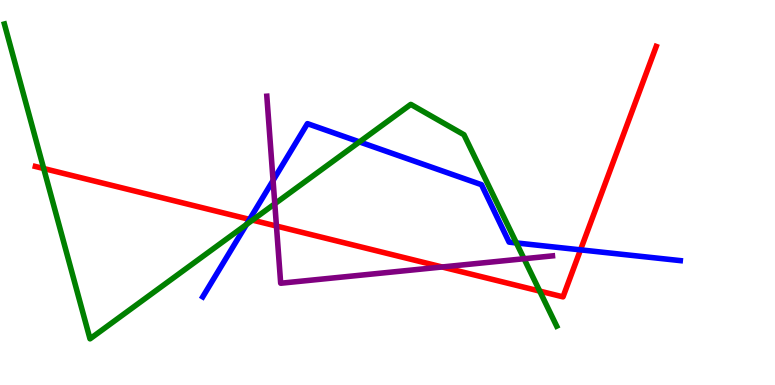[{'lines': ['blue', 'red'], 'intersections': [{'x': 3.22, 'y': 4.3}, {'x': 7.49, 'y': 3.51}]}, {'lines': ['green', 'red'], 'intersections': [{'x': 0.564, 'y': 5.62}, {'x': 3.26, 'y': 4.28}, {'x': 6.96, 'y': 2.44}]}, {'lines': ['purple', 'red'], 'intersections': [{'x': 3.57, 'y': 4.13}, {'x': 5.7, 'y': 3.07}]}, {'lines': ['blue', 'green'], 'intersections': [{'x': 3.18, 'y': 4.17}, {'x': 4.64, 'y': 6.31}, {'x': 6.66, 'y': 3.69}]}, {'lines': ['blue', 'purple'], 'intersections': [{'x': 3.52, 'y': 5.31}]}, {'lines': ['green', 'purple'], 'intersections': [{'x': 3.55, 'y': 4.71}, {'x': 6.76, 'y': 3.28}]}]